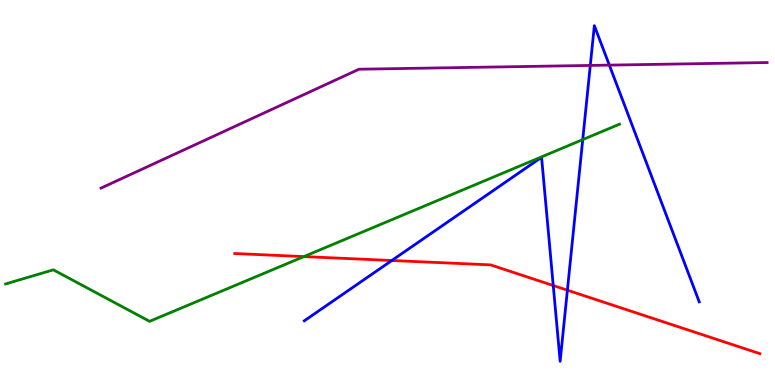[{'lines': ['blue', 'red'], 'intersections': [{'x': 5.06, 'y': 3.23}, {'x': 7.14, 'y': 2.58}, {'x': 7.32, 'y': 2.46}]}, {'lines': ['green', 'red'], 'intersections': [{'x': 3.92, 'y': 3.34}]}, {'lines': ['purple', 'red'], 'intersections': []}, {'lines': ['blue', 'green'], 'intersections': [{'x': 7.52, 'y': 6.37}]}, {'lines': ['blue', 'purple'], 'intersections': [{'x': 7.62, 'y': 8.3}, {'x': 7.86, 'y': 8.31}]}, {'lines': ['green', 'purple'], 'intersections': []}]